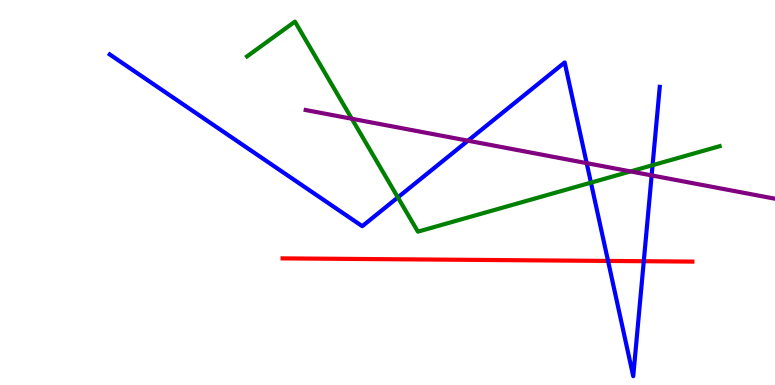[{'lines': ['blue', 'red'], 'intersections': [{'x': 7.85, 'y': 3.22}, {'x': 8.31, 'y': 3.22}]}, {'lines': ['green', 'red'], 'intersections': []}, {'lines': ['purple', 'red'], 'intersections': []}, {'lines': ['blue', 'green'], 'intersections': [{'x': 5.13, 'y': 4.87}, {'x': 7.63, 'y': 5.26}, {'x': 8.42, 'y': 5.71}]}, {'lines': ['blue', 'purple'], 'intersections': [{'x': 6.04, 'y': 6.35}, {'x': 7.57, 'y': 5.76}, {'x': 8.41, 'y': 5.44}]}, {'lines': ['green', 'purple'], 'intersections': [{'x': 4.54, 'y': 6.92}, {'x': 8.14, 'y': 5.55}]}]